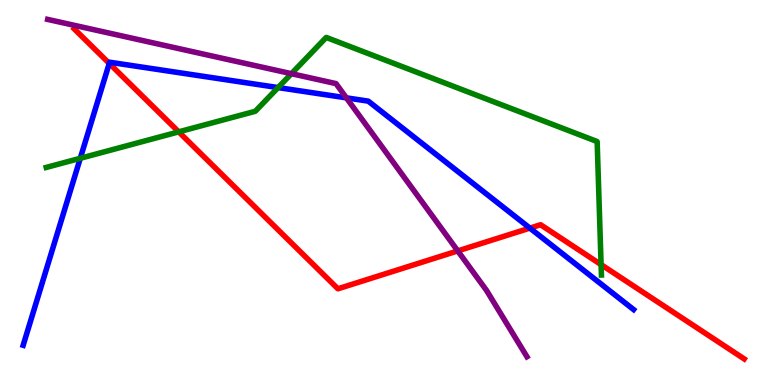[{'lines': ['blue', 'red'], 'intersections': [{'x': 1.41, 'y': 8.35}, {'x': 6.84, 'y': 4.08}]}, {'lines': ['green', 'red'], 'intersections': [{'x': 2.31, 'y': 6.58}, {'x': 7.76, 'y': 3.13}]}, {'lines': ['purple', 'red'], 'intersections': [{'x': 5.91, 'y': 3.48}]}, {'lines': ['blue', 'green'], 'intersections': [{'x': 1.04, 'y': 5.89}, {'x': 3.59, 'y': 7.73}]}, {'lines': ['blue', 'purple'], 'intersections': [{'x': 4.47, 'y': 7.46}]}, {'lines': ['green', 'purple'], 'intersections': [{'x': 3.76, 'y': 8.09}]}]